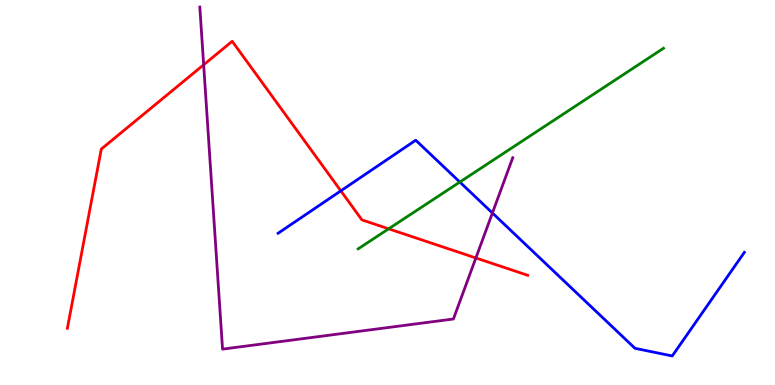[{'lines': ['blue', 'red'], 'intersections': [{'x': 4.4, 'y': 5.04}]}, {'lines': ['green', 'red'], 'intersections': [{'x': 5.01, 'y': 4.06}]}, {'lines': ['purple', 'red'], 'intersections': [{'x': 2.63, 'y': 8.32}, {'x': 6.14, 'y': 3.3}]}, {'lines': ['blue', 'green'], 'intersections': [{'x': 5.93, 'y': 5.27}]}, {'lines': ['blue', 'purple'], 'intersections': [{'x': 6.35, 'y': 4.47}]}, {'lines': ['green', 'purple'], 'intersections': []}]